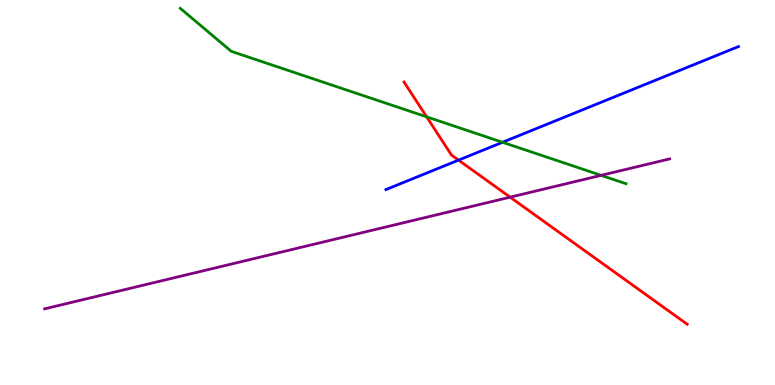[{'lines': ['blue', 'red'], 'intersections': [{'x': 5.92, 'y': 5.84}]}, {'lines': ['green', 'red'], 'intersections': [{'x': 5.51, 'y': 6.97}]}, {'lines': ['purple', 'red'], 'intersections': [{'x': 6.58, 'y': 4.88}]}, {'lines': ['blue', 'green'], 'intersections': [{'x': 6.48, 'y': 6.3}]}, {'lines': ['blue', 'purple'], 'intersections': []}, {'lines': ['green', 'purple'], 'intersections': [{'x': 7.76, 'y': 5.45}]}]